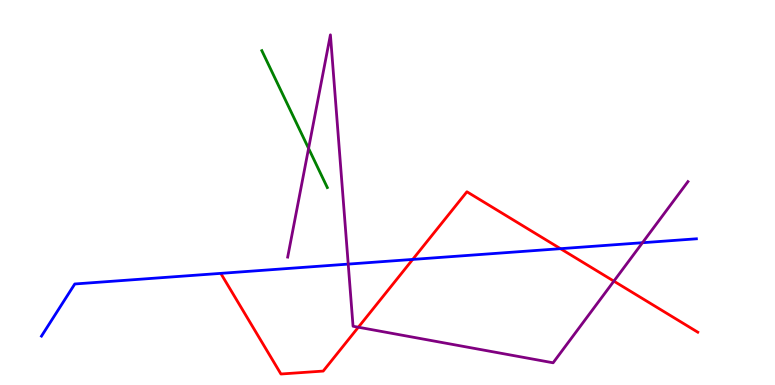[{'lines': ['blue', 'red'], 'intersections': [{'x': 5.33, 'y': 3.26}, {'x': 7.23, 'y': 3.54}]}, {'lines': ['green', 'red'], 'intersections': []}, {'lines': ['purple', 'red'], 'intersections': [{'x': 4.62, 'y': 1.5}, {'x': 7.92, 'y': 2.7}]}, {'lines': ['blue', 'green'], 'intersections': []}, {'lines': ['blue', 'purple'], 'intersections': [{'x': 4.49, 'y': 3.14}, {'x': 8.29, 'y': 3.7}]}, {'lines': ['green', 'purple'], 'intersections': [{'x': 3.98, 'y': 6.15}]}]